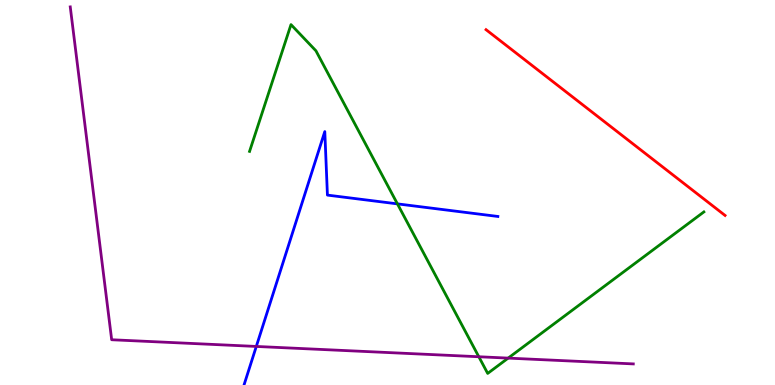[{'lines': ['blue', 'red'], 'intersections': []}, {'lines': ['green', 'red'], 'intersections': []}, {'lines': ['purple', 'red'], 'intersections': []}, {'lines': ['blue', 'green'], 'intersections': [{'x': 5.13, 'y': 4.7}]}, {'lines': ['blue', 'purple'], 'intersections': [{'x': 3.31, 'y': 1.0}]}, {'lines': ['green', 'purple'], 'intersections': [{'x': 6.18, 'y': 0.734}, {'x': 6.56, 'y': 0.698}]}]